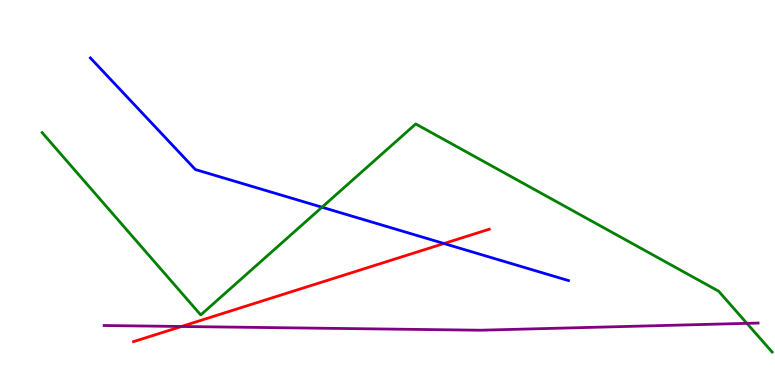[{'lines': ['blue', 'red'], 'intersections': [{'x': 5.73, 'y': 3.67}]}, {'lines': ['green', 'red'], 'intersections': []}, {'lines': ['purple', 'red'], 'intersections': [{'x': 2.34, 'y': 1.52}]}, {'lines': ['blue', 'green'], 'intersections': [{'x': 4.15, 'y': 4.62}]}, {'lines': ['blue', 'purple'], 'intersections': []}, {'lines': ['green', 'purple'], 'intersections': [{'x': 9.64, 'y': 1.6}]}]